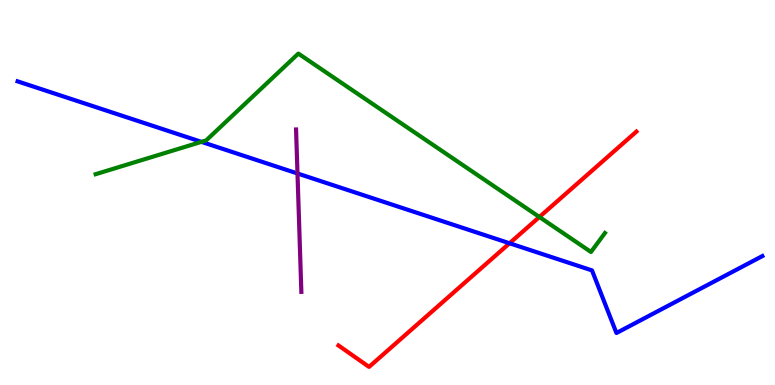[{'lines': ['blue', 'red'], 'intersections': [{'x': 6.57, 'y': 3.68}]}, {'lines': ['green', 'red'], 'intersections': [{'x': 6.96, 'y': 4.36}]}, {'lines': ['purple', 'red'], 'intersections': []}, {'lines': ['blue', 'green'], 'intersections': [{'x': 2.6, 'y': 6.32}]}, {'lines': ['blue', 'purple'], 'intersections': [{'x': 3.84, 'y': 5.49}]}, {'lines': ['green', 'purple'], 'intersections': []}]